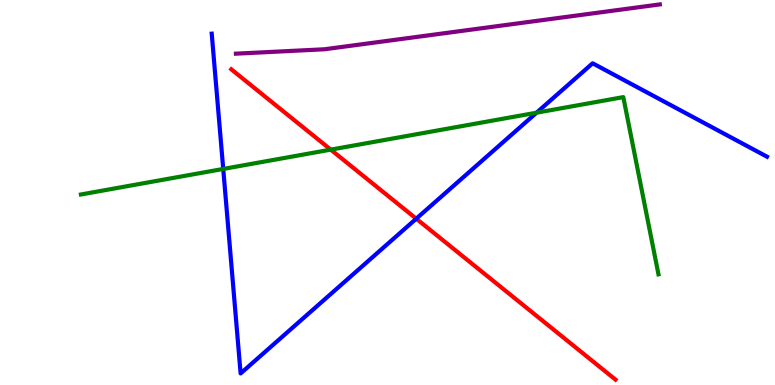[{'lines': ['blue', 'red'], 'intersections': [{'x': 5.37, 'y': 4.32}]}, {'lines': ['green', 'red'], 'intersections': [{'x': 4.27, 'y': 6.11}]}, {'lines': ['purple', 'red'], 'intersections': []}, {'lines': ['blue', 'green'], 'intersections': [{'x': 2.88, 'y': 5.61}, {'x': 6.92, 'y': 7.07}]}, {'lines': ['blue', 'purple'], 'intersections': []}, {'lines': ['green', 'purple'], 'intersections': []}]